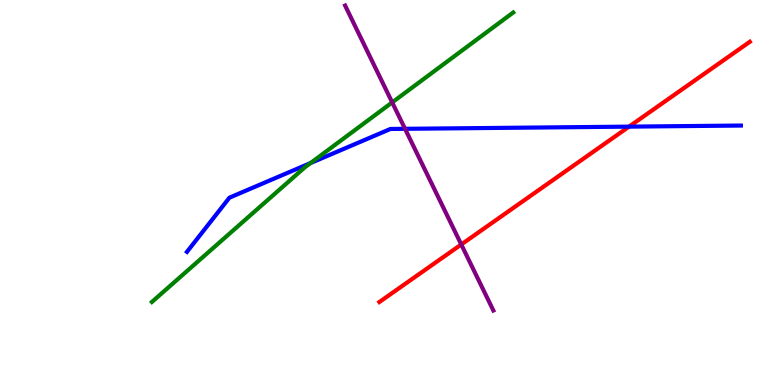[{'lines': ['blue', 'red'], 'intersections': [{'x': 8.12, 'y': 6.71}]}, {'lines': ['green', 'red'], 'intersections': []}, {'lines': ['purple', 'red'], 'intersections': [{'x': 5.95, 'y': 3.65}]}, {'lines': ['blue', 'green'], 'intersections': [{'x': 4.01, 'y': 5.76}]}, {'lines': ['blue', 'purple'], 'intersections': [{'x': 5.23, 'y': 6.65}]}, {'lines': ['green', 'purple'], 'intersections': [{'x': 5.06, 'y': 7.34}]}]